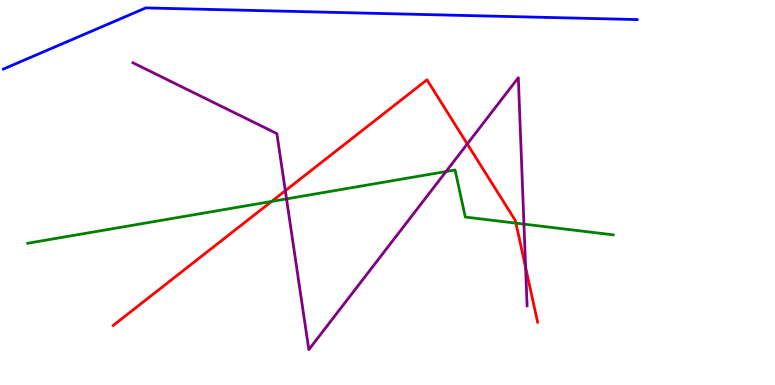[{'lines': ['blue', 'red'], 'intersections': []}, {'lines': ['green', 'red'], 'intersections': [{'x': 3.5, 'y': 4.77}, {'x': 6.66, 'y': 4.2}]}, {'lines': ['purple', 'red'], 'intersections': [{'x': 3.68, 'y': 5.05}, {'x': 6.03, 'y': 6.26}, {'x': 6.78, 'y': 3.05}]}, {'lines': ['blue', 'green'], 'intersections': []}, {'lines': ['blue', 'purple'], 'intersections': []}, {'lines': ['green', 'purple'], 'intersections': [{'x': 3.7, 'y': 4.83}, {'x': 5.76, 'y': 5.55}, {'x': 6.76, 'y': 4.18}]}]